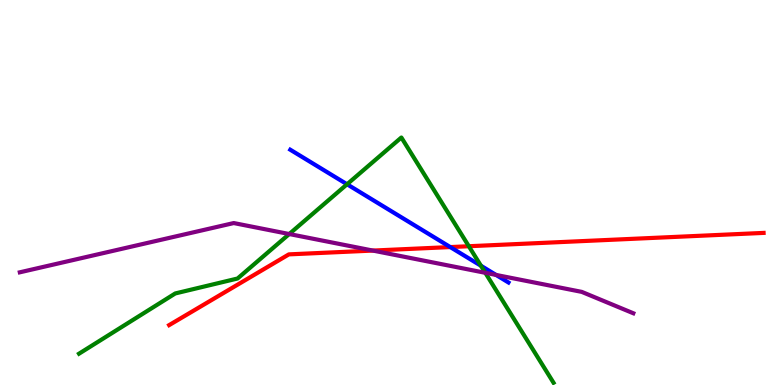[{'lines': ['blue', 'red'], 'intersections': [{'x': 5.81, 'y': 3.58}]}, {'lines': ['green', 'red'], 'intersections': [{'x': 6.05, 'y': 3.6}]}, {'lines': ['purple', 'red'], 'intersections': [{'x': 4.81, 'y': 3.49}]}, {'lines': ['blue', 'green'], 'intersections': [{'x': 4.48, 'y': 5.21}, {'x': 6.21, 'y': 3.1}]}, {'lines': ['blue', 'purple'], 'intersections': [{'x': 6.4, 'y': 2.86}]}, {'lines': ['green', 'purple'], 'intersections': [{'x': 3.73, 'y': 3.92}, {'x': 6.26, 'y': 2.91}]}]